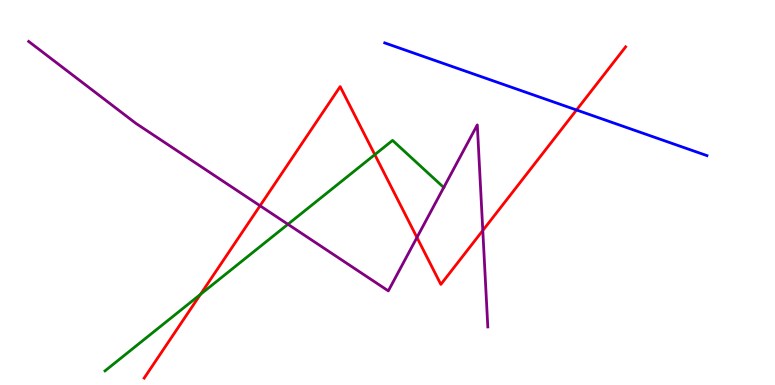[{'lines': ['blue', 'red'], 'intersections': [{'x': 7.44, 'y': 7.14}]}, {'lines': ['green', 'red'], 'intersections': [{'x': 2.59, 'y': 2.35}, {'x': 4.84, 'y': 5.98}]}, {'lines': ['purple', 'red'], 'intersections': [{'x': 3.36, 'y': 4.66}, {'x': 5.38, 'y': 3.83}, {'x': 6.23, 'y': 4.01}]}, {'lines': ['blue', 'green'], 'intersections': []}, {'lines': ['blue', 'purple'], 'intersections': []}, {'lines': ['green', 'purple'], 'intersections': [{'x': 3.72, 'y': 4.17}]}]